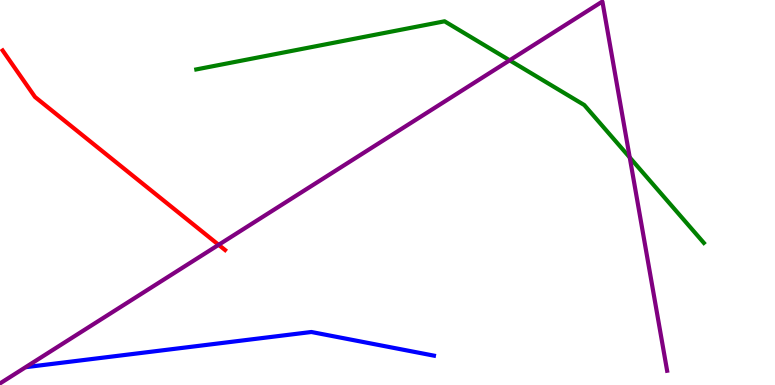[{'lines': ['blue', 'red'], 'intersections': []}, {'lines': ['green', 'red'], 'intersections': []}, {'lines': ['purple', 'red'], 'intersections': [{'x': 2.82, 'y': 3.64}]}, {'lines': ['blue', 'green'], 'intersections': []}, {'lines': ['blue', 'purple'], 'intersections': []}, {'lines': ['green', 'purple'], 'intersections': [{'x': 6.58, 'y': 8.43}, {'x': 8.13, 'y': 5.91}]}]